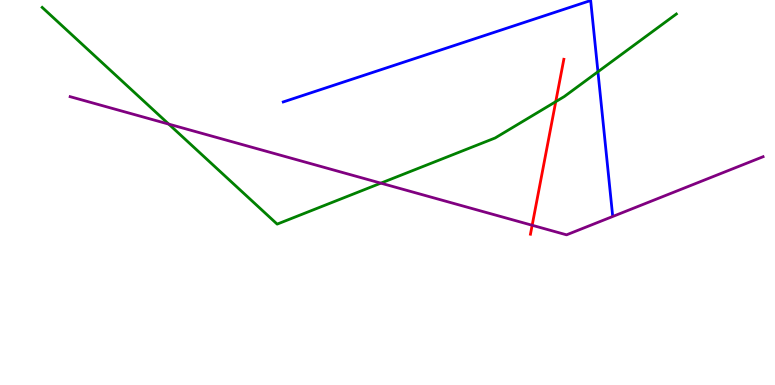[{'lines': ['blue', 'red'], 'intersections': []}, {'lines': ['green', 'red'], 'intersections': [{'x': 7.17, 'y': 7.36}]}, {'lines': ['purple', 'red'], 'intersections': [{'x': 6.87, 'y': 4.15}]}, {'lines': ['blue', 'green'], 'intersections': [{'x': 7.72, 'y': 8.14}]}, {'lines': ['blue', 'purple'], 'intersections': []}, {'lines': ['green', 'purple'], 'intersections': [{'x': 2.18, 'y': 6.78}, {'x': 4.91, 'y': 5.24}]}]